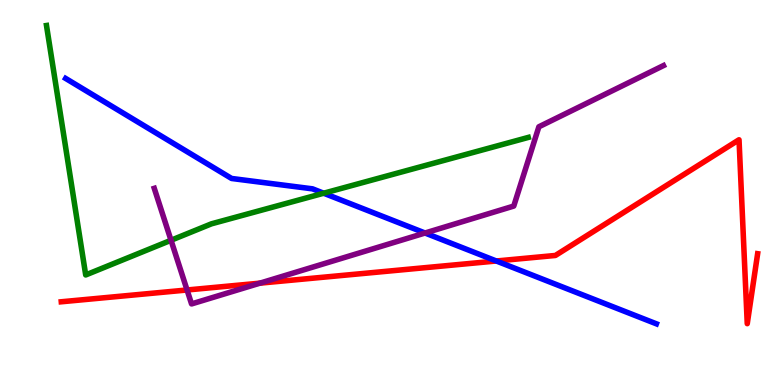[{'lines': ['blue', 'red'], 'intersections': [{'x': 6.4, 'y': 3.22}]}, {'lines': ['green', 'red'], 'intersections': []}, {'lines': ['purple', 'red'], 'intersections': [{'x': 2.41, 'y': 2.47}, {'x': 3.35, 'y': 2.65}]}, {'lines': ['blue', 'green'], 'intersections': [{'x': 4.18, 'y': 4.98}]}, {'lines': ['blue', 'purple'], 'intersections': [{'x': 5.48, 'y': 3.95}]}, {'lines': ['green', 'purple'], 'intersections': [{'x': 2.21, 'y': 3.76}]}]